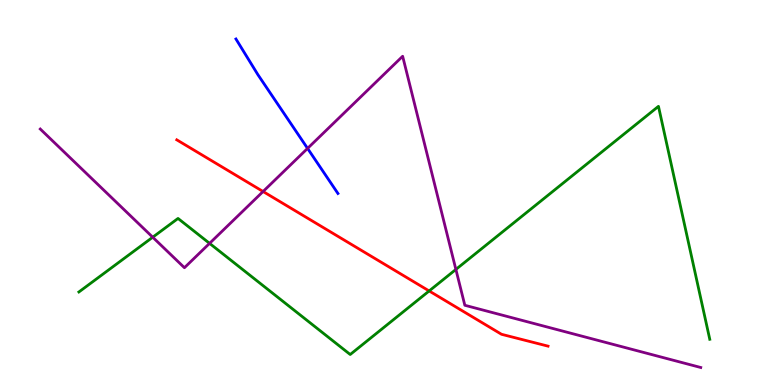[{'lines': ['blue', 'red'], 'intersections': []}, {'lines': ['green', 'red'], 'intersections': [{'x': 5.54, 'y': 2.44}]}, {'lines': ['purple', 'red'], 'intersections': [{'x': 3.39, 'y': 5.03}]}, {'lines': ['blue', 'green'], 'intersections': []}, {'lines': ['blue', 'purple'], 'intersections': [{'x': 3.97, 'y': 6.15}]}, {'lines': ['green', 'purple'], 'intersections': [{'x': 1.97, 'y': 3.84}, {'x': 2.7, 'y': 3.68}, {'x': 5.88, 'y': 3.0}]}]